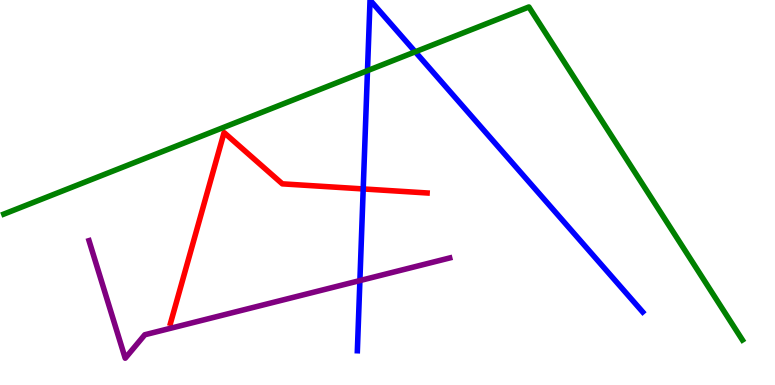[{'lines': ['blue', 'red'], 'intersections': [{'x': 4.69, 'y': 5.09}]}, {'lines': ['green', 'red'], 'intersections': []}, {'lines': ['purple', 'red'], 'intersections': []}, {'lines': ['blue', 'green'], 'intersections': [{'x': 4.74, 'y': 8.17}, {'x': 5.36, 'y': 8.65}]}, {'lines': ['blue', 'purple'], 'intersections': [{'x': 4.64, 'y': 2.71}]}, {'lines': ['green', 'purple'], 'intersections': []}]